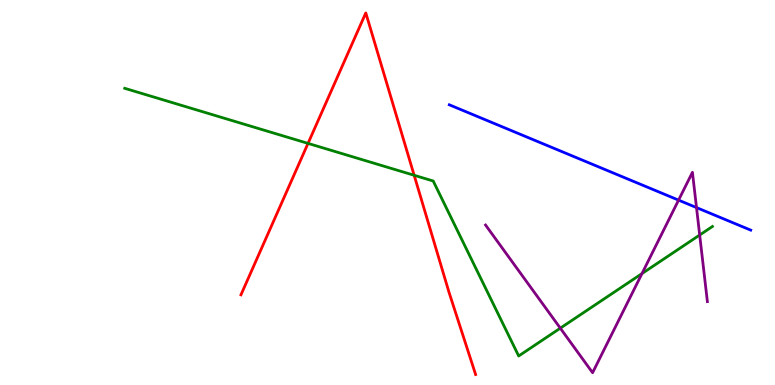[{'lines': ['blue', 'red'], 'intersections': []}, {'lines': ['green', 'red'], 'intersections': [{'x': 3.97, 'y': 6.28}, {'x': 5.34, 'y': 5.45}]}, {'lines': ['purple', 'red'], 'intersections': []}, {'lines': ['blue', 'green'], 'intersections': []}, {'lines': ['blue', 'purple'], 'intersections': [{'x': 8.76, 'y': 4.8}, {'x': 8.99, 'y': 4.61}]}, {'lines': ['green', 'purple'], 'intersections': [{'x': 7.23, 'y': 1.48}, {'x': 8.28, 'y': 2.89}, {'x': 9.03, 'y': 3.9}]}]